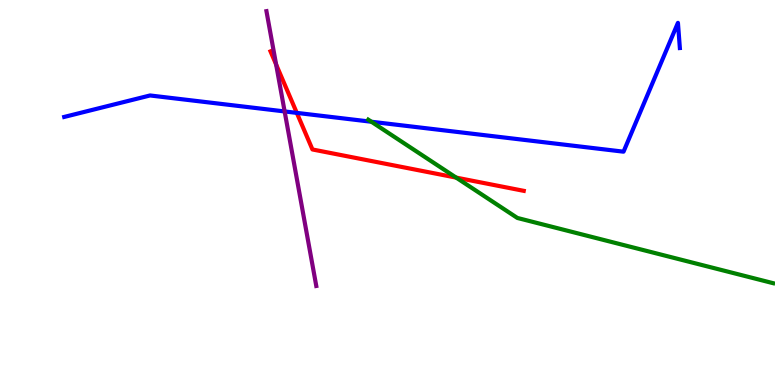[{'lines': ['blue', 'red'], 'intersections': [{'x': 3.83, 'y': 7.07}]}, {'lines': ['green', 'red'], 'intersections': [{'x': 5.89, 'y': 5.39}]}, {'lines': ['purple', 'red'], 'intersections': [{'x': 3.56, 'y': 8.33}]}, {'lines': ['blue', 'green'], 'intersections': [{'x': 4.79, 'y': 6.84}]}, {'lines': ['blue', 'purple'], 'intersections': [{'x': 3.67, 'y': 7.11}]}, {'lines': ['green', 'purple'], 'intersections': []}]